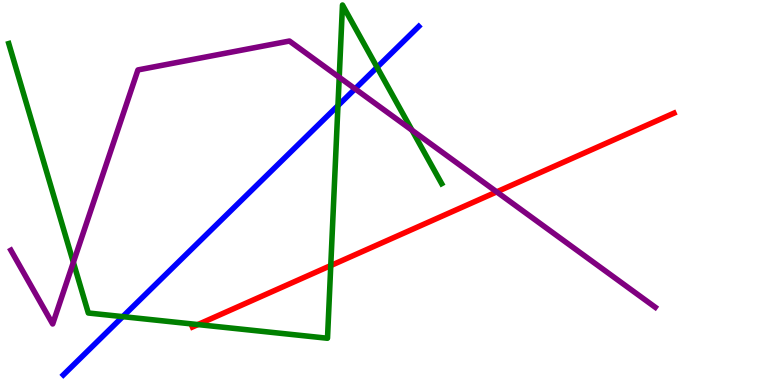[{'lines': ['blue', 'red'], 'intersections': []}, {'lines': ['green', 'red'], 'intersections': [{'x': 2.55, 'y': 1.57}, {'x': 4.27, 'y': 3.1}]}, {'lines': ['purple', 'red'], 'intersections': [{'x': 6.41, 'y': 5.02}]}, {'lines': ['blue', 'green'], 'intersections': [{'x': 1.58, 'y': 1.78}, {'x': 4.36, 'y': 7.26}, {'x': 4.87, 'y': 8.25}]}, {'lines': ['blue', 'purple'], 'intersections': [{'x': 4.58, 'y': 7.69}]}, {'lines': ['green', 'purple'], 'intersections': [{'x': 0.947, 'y': 3.19}, {'x': 4.38, 'y': 7.99}, {'x': 5.32, 'y': 6.62}]}]